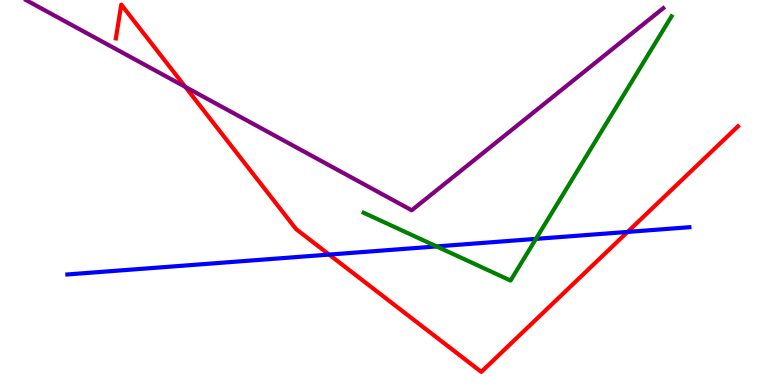[{'lines': ['blue', 'red'], 'intersections': [{'x': 4.25, 'y': 3.39}, {'x': 8.1, 'y': 3.98}]}, {'lines': ['green', 'red'], 'intersections': []}, {'lines': ['purple', 'red'], 'intersections': [{'x': 2.39, 'y': 7.74}]}, {'lines': ['blue', 'green'], 'intersections': [{'x': 5.63, 'y': 3.6}, {'x': 6.92, 'y': 3.8}]}, {'lines': ['blue', 'purple'], 'intersections': []}, {'lines': ['green', 'purple'], 'intersections': []}]